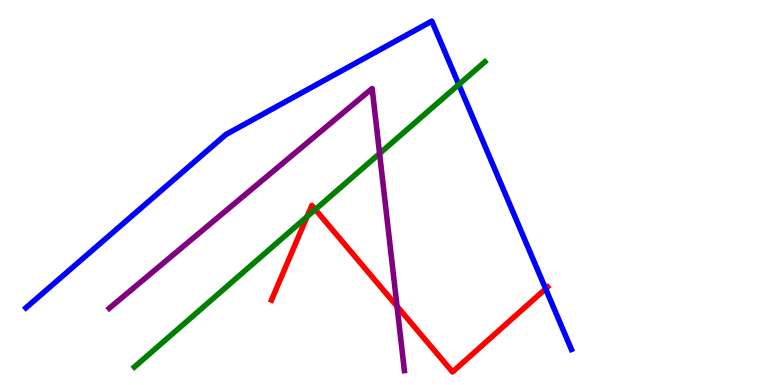[{'lines': ['blue', 'red'], 'intersections': [{'x': 7.04, 'y': 2.5}]}, {'lines': ['green', 'red'], 'intersections': [{'x': 3.96, 'y': 4.37}, {'x': 4.07, 'y': 4.56}]}, {'lines': ['purple', 'red'], 'intersections': [{'x': 5.12, 'y': 2.04}]}, {'lines': ['blue', 'green'], 'intersections': [{'x': 5.92, 'y': 7.8}]}, {'lines': ['blue', 'purple'], 'intersections': []}, {'lines': ['green', 'purple'], 'intersections': [{'x': 4.9, 'y': 6.01}]}]